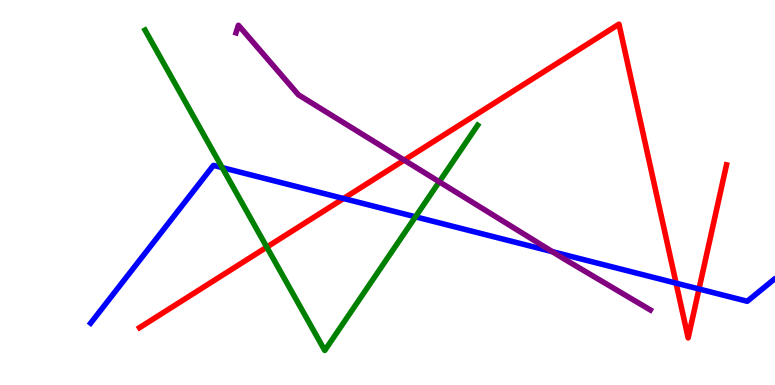[{'lines': ['blue', 'red'], 'intersections': [{'x': 4.43, 'y': 4.84}, {'x': 8.72, 'y': 2.65}, {'x': 9.02, 'y': 2.49}]}, {'lines': ['green', 'red'], 'intersections': [{'x': 3.44, 'y': 3.58}]}, {'lines': ['purple', 'red'], 'intersections': [{'x': 5.22, 'y': 5.84}]}, {'lines': ['blue', 'green'], 'intersections': [{'x': 2.87, 'y': 5.65}, {'x': 5.36, 'y': 4.37}]}, {'lines': ['blue', 'purple'], 'intersections': [{'x': 7.13, 'y': 3.46}]}, {'lines': ['green', 'purple'], 'intersections': [{'x': 5.67, 'y': 5.28}]}]